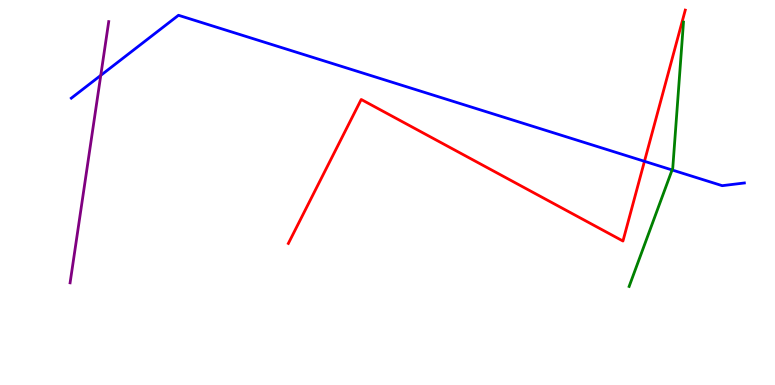[{'lines': ['blue', 'red'], 'intersections': [{'x': 8.32, 'y': 5.81}]}, {'lines': ['green', 'red'], 'intersections': []}, {'lines': ['purple', 'red'], 'intersections': []}, {'lines': ['blue', 'green'], 'intersections': [{'x': 8.67, 'y': 5.59}]}, {'lines': ['blue', 'purple'], 'intersections': [{'x': 1.3, 'y': 8.04}]}, {'lines': ['green', 'purple'], 'intersections': []}]